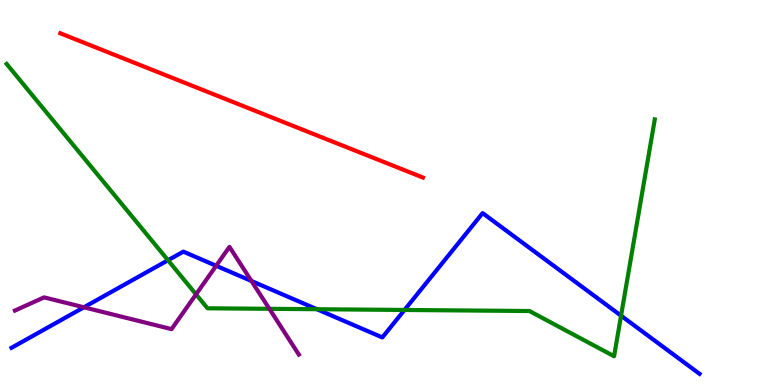[{'lines': ['blue', 'red'], 'intersections': []}, {'lines': ['green', 'red'], 'intersections': []}, {'lines': ['purple', 'red'], 'intersections': []}, {'lines': ['blue', 'green'], 'intersections': [{'x': 2.17, 'y': 3.24}, {'x': 4.09, 'y': 1.97}, {'x': 5.22, 'y': 1.95}, {'x': 8.01, 'y': 1.8}]}, {'lines': ['blue', 'purple'], 'intersections': [{'x': 1.08, 'y': 2.02}, {'x': 2.79, 'y': 3.1}, {'x': 3.24, 'y': 2.7}]}, {'lines': ['green', 'purple'], 'intersections': [{'x': 2.53, 'y': 2.35}, {'x': 3.48, 'y': 1.98}]}]